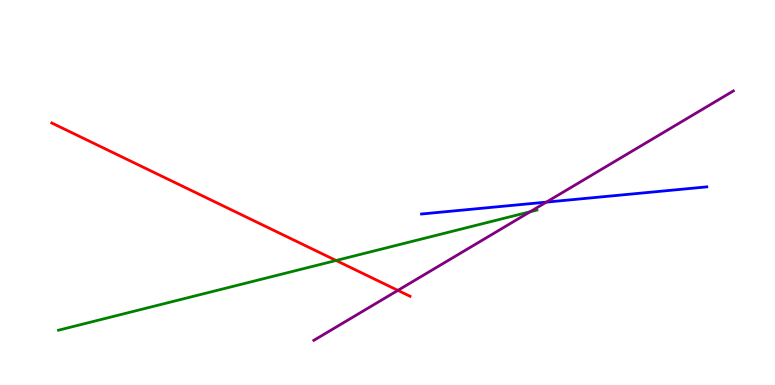[{'lines': ['blue', 'red'], 'intersections': []}, {'lines': ['green', 'red'], 'intersections': [{'x': 4.34, 'y': 3.23}]}, {'lines': ['purple', 'red'], 'intersections': [{'x': 5.13, 'y': 2.46}]}, {'lines': ['blue', 'green'], 'intersections': []}, {'lines': ['blue', 'purple'], 'intersections': [{'x': 7.05, 'y': 4.75}]}, {'lines': ['green', 'purple'], 'intersections': [{'x': 6.84, 'y': 4.5}]}]